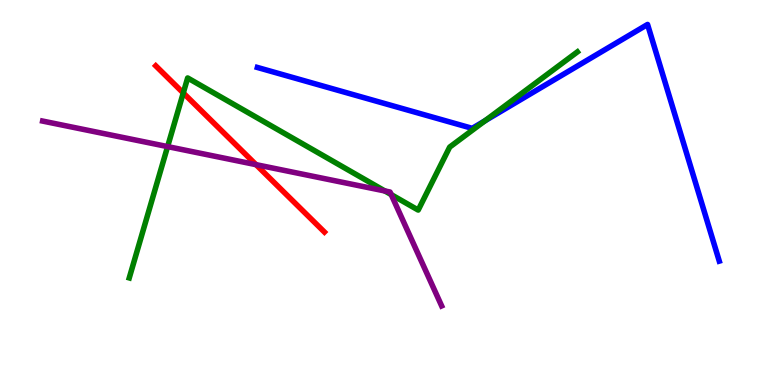[{'lines': ['blue', 'red'], 'intersections': []}, {'lines': ['green', 'red'], 'intersections': [{'x': 2.36, 'y': 7.59}]}, {'lines': ['purple', 'red'], 'intersections': [{'x': 3.3, 'y': 5.72}]}, {'lines': ['blue', 'green'], 'intersections': [{'x': 6.26, 'y': 6.86}]}, {'lines': ['blue', 'purple'], 'intersections': []}, {'lines': ['green', 'purple'], 'intersections': [{'x': 2.16, 'y': 6.19}, {'x': 4.97, 'y': 5.04}, {'x': 5.05, 'y': 4.95}]}]